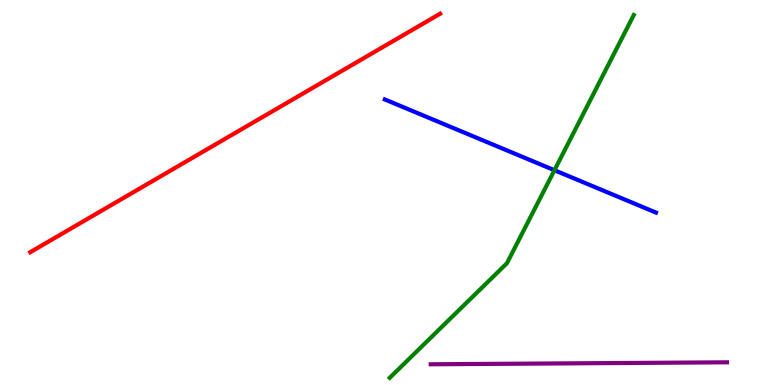[{'lines': ['blue', 'red'], 'intersections': []}, {'lines': ['green', 'red'], 'intersections': []}, {'lines': ['purple', 'red'], 'intersections': []}, {'lines': ['blue', 'green'], 'intersections': [{'x': 7.15, 'y': 5.58}]}, {'lines': ['blue', 'purple'], 'intersections': []}, {'lines': ['green', 'purple'], 'intersections': []}]